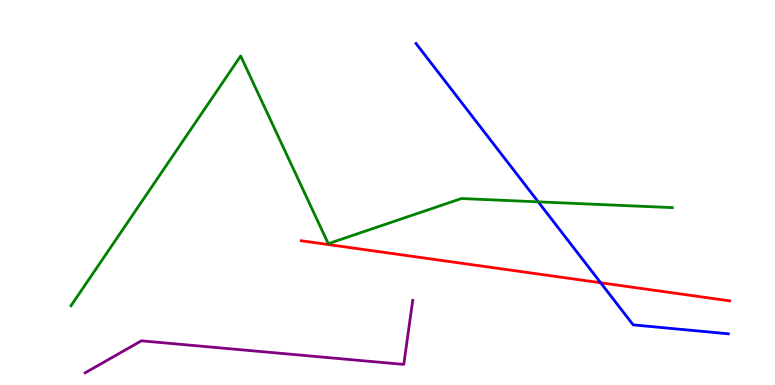[{'lines': ['blue', 'red'], 'intersections': [{'x': 7.75, 'y': 2.66}]}, {'lines': ['green', 'red'], 'intersections': []}, {'lines': ['purple', 'red'], 'intersections': []}, {'lines': ['blue', 'green'], 'intersections': [{'x': 6.94, 'y': 4.76}]}, {'lines': ['blue', 'purple'], 'intersections': []}, {'lines': ['green', 'purple'], 'intersections': []}]